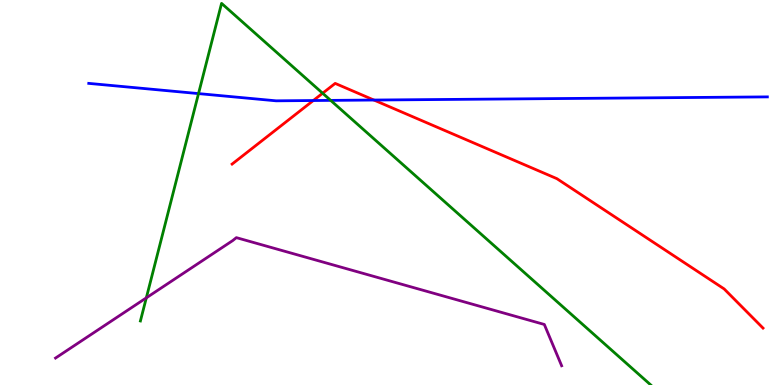[{'lines': ['blue', 'red'], 'intersections': [{'x': 4.04, 'y': 7.39}, {'x': 4.82, 'y': 7.4}]}, {'lines': ['green', 'red'], 'intersections': [{'x': 4.16, 'y': 7.58}]}, {'lines': ['purple', 'red'], 'intersections': []}, {'lines': ['blue', 'green'], 'intersections': [{'x': 2.56, 'y': 7.57}, {'x': 4.27, 'y': 7.39}]}, {'lines': ['blue', 'purple'], 'intersections': []}, {'lines': ['green', 'purple'], 'intersections': [{'x': 1.89, 'y': 2.26}]}]